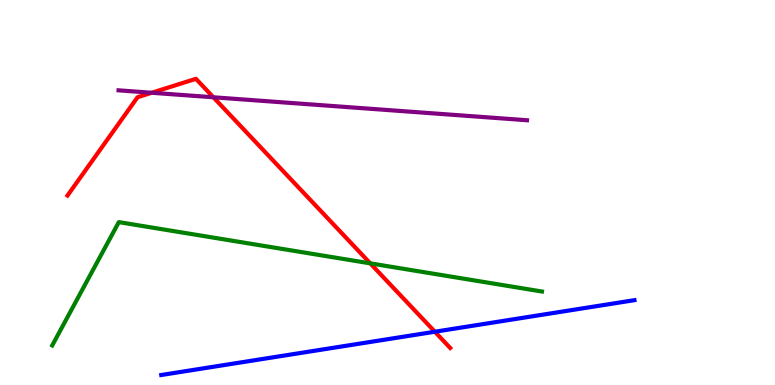[{'lines': ['blue', 'red'], 'intersections': [{'x': 5.61, 'y': 1.38}]}, {'lines': ['green', 'red'], 'intersections': [{'x': 4.78, 'y': 3.16}]}, {'lines': ['purple', 'red'], 'intersections': [{'x': 1.96, 'y': 7.59}, {'x': 2.75, 'y': 7.47}]}, {'lines': ['blue', 'green'], 'intersections': []}, {'lines': ['blue', 'purple'], 'intersections': []}, {'lines': ['green', 'purple'], 'intersections': []}]